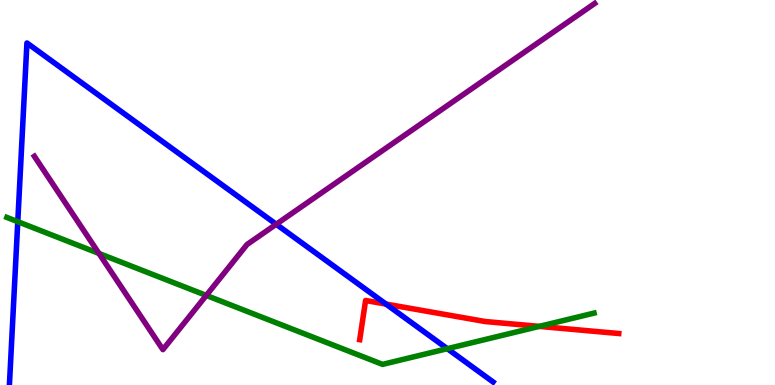[{'lines': ['blue', 'red'], 'intersections': [{'x': 4.98, 'y': 2.1}]}, {'lines': ['green', 'red'], 'intersections': [{'x': 6.96, 'y': 1.52}]}, {'lines': ['purple', 'red'], 'intersections': []}, {'lines': ['blue', 'green'], 'intersections': [{'x': 0.229, 'y': 4.24}, {'x': 5.77, 'y': 0.943}]}, {'lines': ['blue', 'purple'], 'intersections': [{'x': 3.56, 'y': 4.18}]}, {'lines': ['green', 'purple'], 'intersections': [{'x': 1.28, 'y': 3.42}, {'x': 2.66, 'y': 2.33}]}]